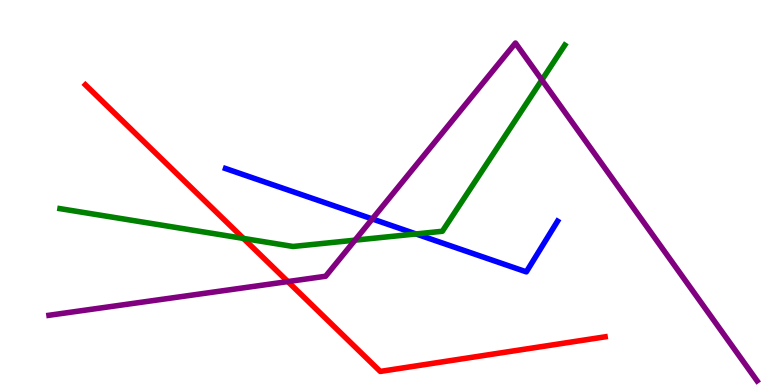[{'lines': ['blue', 'red'], 'intersections': []}, {'lines': ['green', 'red'], 'intersections': [{'x': 3.14, 'y': 3.81}]}, {'lines': ['purple', 'red'], 'intersections': [{'x': 3.71, 'y': 2.69}]}, {'lines': ['blue', 'green'], 'intersections': [{'x': 5.37, 'y': 3.92}]}, {'lines': ['blue', 'purple'], 'intersections': [{'x': 4.8, 'y': 4.31}]}, {'lines': ['green', 'purple'], 'intersections': [{'x': 4.58, 'y': 3.76}, {'x': 6.99, 'y': 7.92}]}]